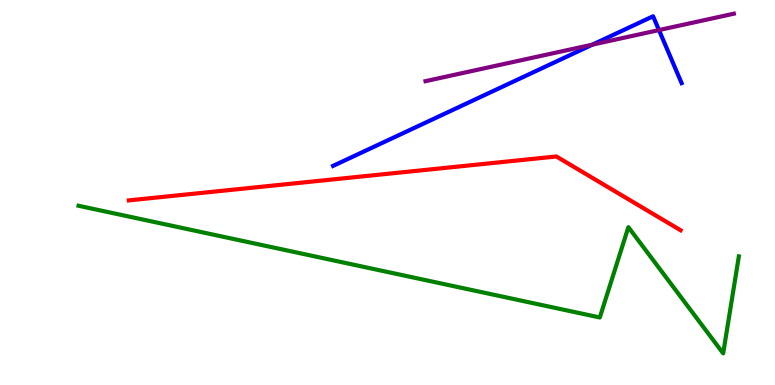[{'lines': ['blue', 'red'], 'intersections': []}, {'lines': ['green', 'red'], 'intersections': []}, {'lines': ['purple', 'red'], 'intersections': []}, {'lines': ['blue', 'green'], 'intersections': []}, {'lines': ['blue', 'purple'], 'intersections': [{'x': 7.64, 'y': 8.84}, {'x': 8.5, 'y': 9.22}]}, {'lines': ['green', 'purple'], 'intersections': []}]